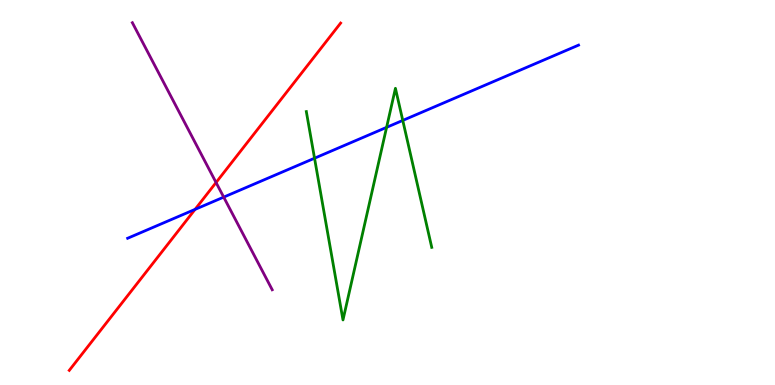[{'lines': ['blue', 'red'], 'intersections': [{'x': 2.52, 'y': 4.56}]}, {'lines': ['green', 'red'], 'intersections': []}, {'lines': ['purple', 'red'], 'intersections': [{'x': 2.79, 'y': 5.26}]}, {'lines': ['blue', 'green'], 'intersections': [{'x': 4.06, 'y': 5.89}, {'x': 4.99, 'y': 6.69}, {'x': 5.2, 'y': 6.87}]}, {'lines': ['blue', 'purple'], 'intersections': [{'x': 2.89, 'y': 4.88}]}, {'lines': ['green', 'purple'], 'intersections': []}]